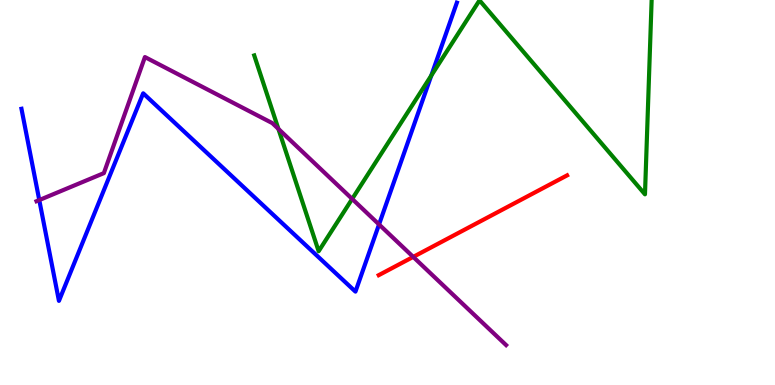[{'lines': ['blue', 'red'], 'intersections': []}, {'lines': ['green', 'red'], 'intersections': []}, {'lines': ['purple', 'red'], 'intersections': [{'x': 5.33, 'y': 3.33}]}, {'lines': ['blue', 'green'], 'intersections': [{'x': 5.57, 'y': 8.04}]}, {'lines': ['blue', 'purple'], 'intersections': [{'x': 0.507, 'y': 4.8}, {'x': 4.89, 'y': 4.17}]}, {'lines': ['green', 'purple'], 'intersections': [{'x': 3.59, 'y': 6.65}, {'x': 4.54, 'y': 4.83}]}]